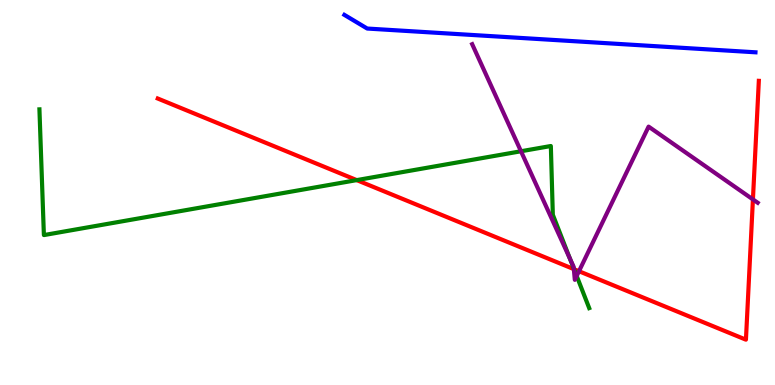[{'lines': ['blue', 'red'], 'intersections': []}, {'lines': ['green', 'red'], 'intersections': [{'x': 4.6, 'y': 5.32}, {'x': 7.41, 'y': 3.01}]}, {'lines': ['purple', 'red'], 'intersections': [{'x': 7.4, 'y': 3.01}, {'x': 7.47, 'y': 2.96}, {'x': 9.72, 'y': 4.82}]}, {'lines': ['blue', 'green'], 'intersections': []}, {'lines': ['blue', 'purple'], 'intersections': []}, {'lines': ['green', 'purple'], 'intersections': [{'x': 6.72, 'y': 6.07}, {'x': 7.35, 'y': 3.28}, {'x': 7.4, 'y': 3.03}, {'x': 7.44, 'y': 2.83}]}]